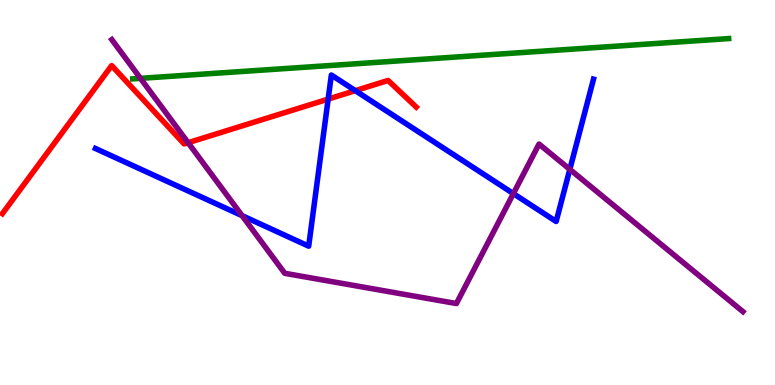[{'lines': ['blue', 'red'], 'intersections': [{'x': 4.23, 'y': 7.43}, {'x': 4.58, 'y': 7.65}]}, {'lines': ['green', 'red'], 'intersections': []}, {'lines': ['purple', 'red'], 'intersections': [{'x': 2.43, 'y': 6.29}]}, {'lines': ['blue', 'green'], 'intersections': []}, {'lines': ['blue', 'purple'], 'intersections': [{'x': 3.12, 'y': 4.4}, {'x': 6.62, 'y': 4.97}, {'x': 7.35, 'y': 5.6}]}, {'lines': ['green', 'purple'], 'intersections': [{'x': 1.81, 'y': 7.97}]}]